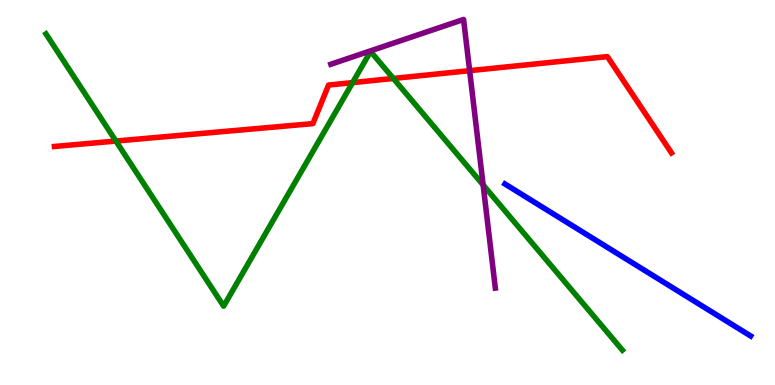[{'lines': ['blue', 'red'], 'intersections': []}, {'lines': ['green', 'red'], 'intersections': [{'x': 1.5, 'y': 6.34}, {'x': 4.55, 'y': 7.85}, {'x': 5.08, 'y': 7.96}]}, {'lines': ['purple', 'red'], 'intersections': [{'x': 6.06, 'y': 8.16}]}, {'lines': ['blue', 'green'], 'intersections': []}, {'lines': ['blue', 'purple'], 'intersections': []}, {'lines': ['green', 'purple'], 'intersections': [{'x': 6.23, 'y': 5.2}]}]